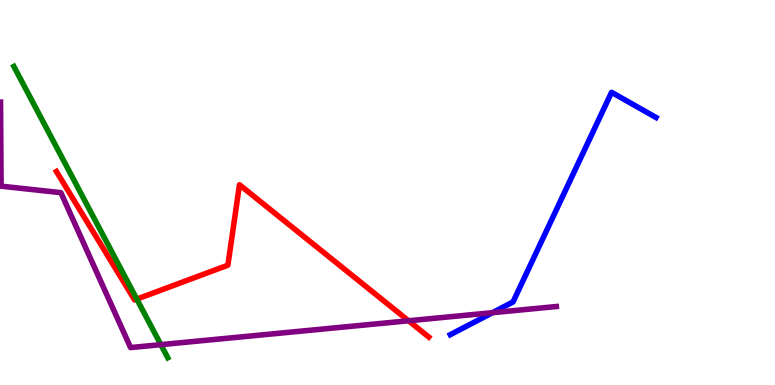[{'lines': ['blue', 'red'], 'intersections': []}, {'lines': ['green', 'red'], 'intersections': [{'x': 1.77, 'y': 2.23}]}, {'lines': ['purple', 'red'], 'intersections': [{'x': 5.27, 'y': 1.67}]}, {'lines': ['blue', 'green'], 'intersections': []}, {'lines': ['blue', 'purple'], 'intersections': [{'x': 6.35, 'y': 1.88}]}, {'lines': ['green', 'purple'], 'intersections': [{'x': 2.08, 'y': 1.05}]}]